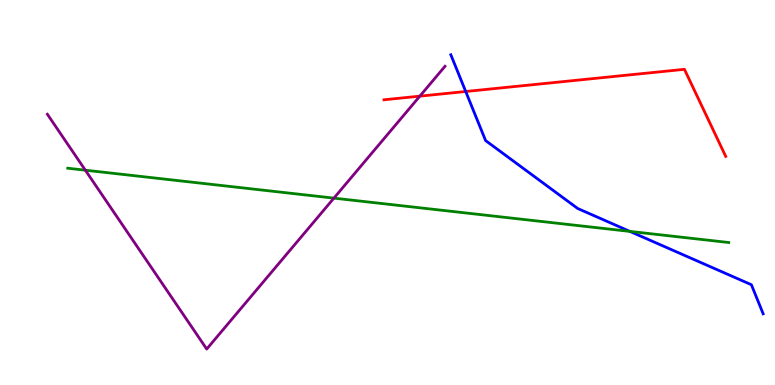[{'lines': ['blue', 'red'], 'intersections': [{'x': 6.01, 'y': 7.62}]}, {'lines': ['green', 'red'], 'intersections': []}, {'lines': ['purple', 'red'], 'intersections': [{'x': 5.42, 'y': 7.5}]}, {'lines': ['blue', 'green'], 'intersections': [{'x': 8.13, 'y': 3.99}]}, {'lines': ['blue', 'purple'], 'intersections': []}, {'lines': ['green', 'purple'], 'intersections': [{'x': 1.1, 'y': 5.58}, {'x': 4.31, 'y': 4.85}]}]